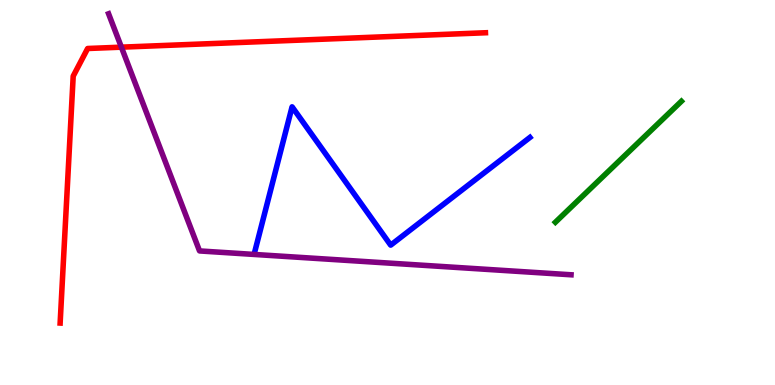[{'lines': ['blue', 'red'], 'intersections': []}, {'lines': ['green', 'red'], 'intersections': []}, {'lines': ['purple', 'red'], 'intersections': [{'x': 1.57, 'y': 8.77}]}, {'lines': ['blue', 'green'], 'intersections': []}, {'lines': ['blue', 'purple'], 'intersections': []}, {'lines': ['green', 'purple'], 'intersections': []}]